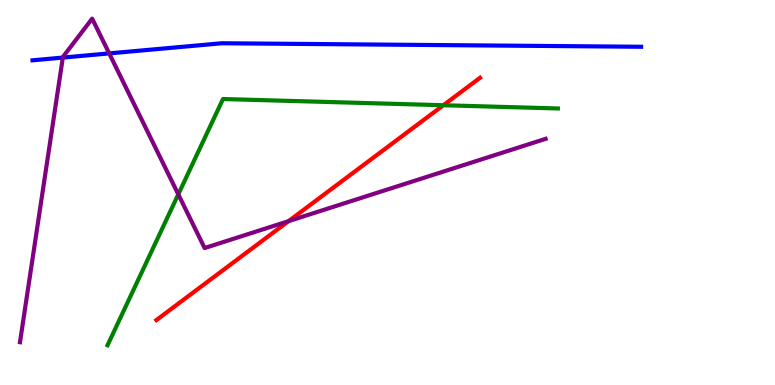[{'lines': ['blue', 'red'], 'intersections': []}, {'lines': ['green', 'red'], 'intersections': [{'x': 5.72, 'y': 7.27}]}, {'lines': ['purple', 'red'], 'intersections': [{'x': 3.72, 'y': 4.26}]}, {'lines': ['blue', 'green'], 'intersections': []}, {'lines': ['blue', 'purple'], 'intersections': [{'x': 0.811, 'y': 8.5}, {'x': 1.41, 'y': 8.61}]}, {'lines': ['green', 'purple'], 'intersections': [{'x': 2.3, 'y': 4.95}]}]